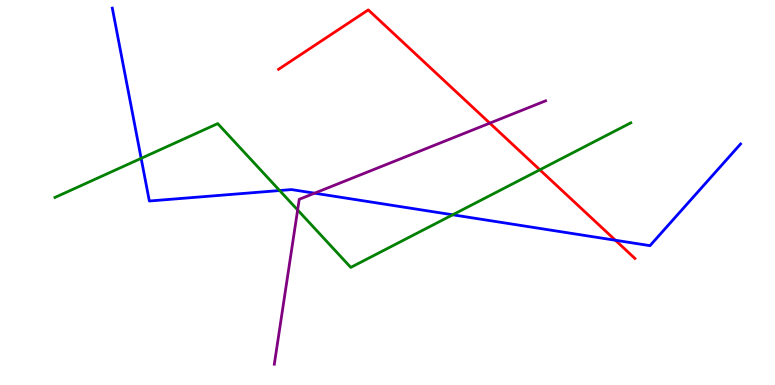[{'lines': ['blue', 'red'], 'intersections': [{'x': 7.94, 'y': 3.76}]}, {'lines': ['green', 'red'], 'intersections': [{'x': 6.97, 'y': 5.59}]}, {'lines': ['purple', 'red'], 'intersections': [{'x': 6.32, 'y': 6.8}]}, {'lines': ['blue', 'green'], 'intersections': [{'x': 1.82, 'y': 5.89}, {'x': 3.61, 'y': 5.05}, {'x': 5.84, 'y': 4.42}]}, {'lines': ['blue', 'purple'], 'intersections': [{'x': 4.06, 'y': 4.98}]}, {'lines': ['green', 'purple'], 'intersections': [{'x': 3.84, 'y': 4.55}]}]